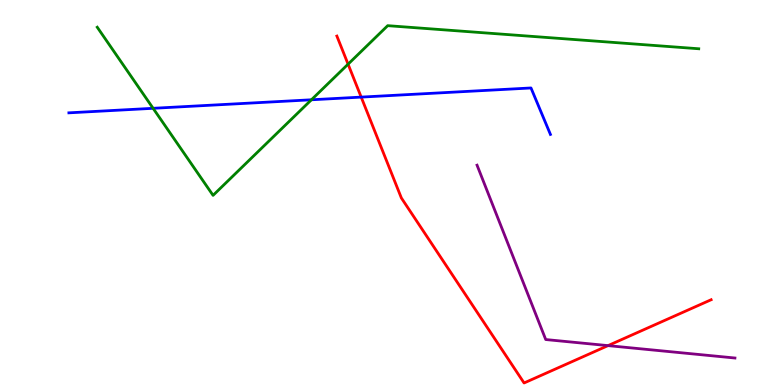[{'lines': ['blue', 'red'], 'intersections': [{'x': 4.66, 'y': 7.48}]}, {'lines': ['green', 'red'], 'intersections': [{'x': 4.49, 'y': 8.33}]}, {'lines': ['purple', 'red'], 'intersections': [{'x': 7.85, 'y': 1.02}]}, {'lines': ['blue', 'green'], 'intersections': [{'x': 1.98, 'y': 7.19}, {'x': 4.02, 'y': 7.41}]}, {'lines': ['blue', 'purple'], 'intersections': []}, {'lines': ['green', 'purple'], 'intersections': []}]